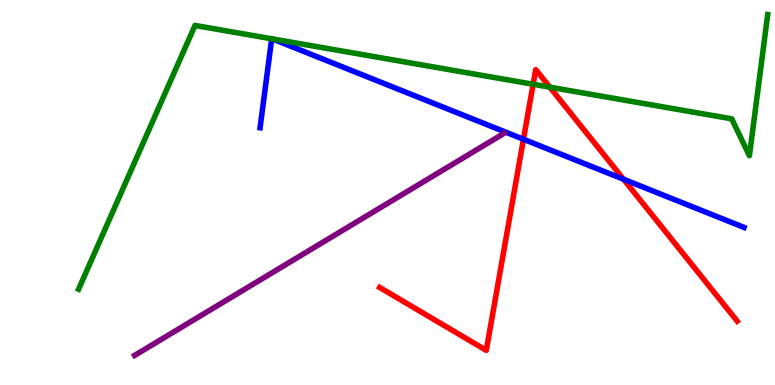[{'lines': ['blue', 'red'], 'intersections': [{'x': 6.75, 'y': 6.38}, {'x': 8.05, 'y': 5.34}]}, {'lines': ['green', 'red'], 'intersections': [{'x': 6.88, 'y': 7.81}, {'x': 7.09, 'y': 7.74}]}, {'lines': ['purple', 'red'], 'intersections': []}, {'lines': ['blue', 'green'], 'intersections': [{'x': 3.51, 'y': 8.99}, {'x': 3.52, 'y': 8.99}]}, {'lines': ['blue', 'purple'], 'intersections': []}, {'lines': ['green', 'purple'], 'intersections': []}]